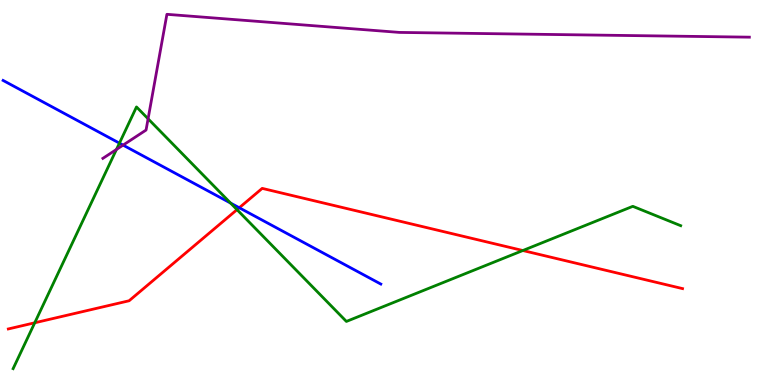[{'lines': ['blue', 'red'], 'intersections': [{'x': 3.09, 'y': 4.6}]}, {'lines': ['green', 'red'], 'intersections': [{'x': 0.448, 'y': 1.62}, {'x': 3.06, 'y': 4.55}, {'x': 6.75, 'y': 3.49}]}, {'lines': ['purple', 'red'], 'intersections': []}, {'lines': ['blue', 'green'], 'intersections': [{'x': 1.54, 'y': 6.28}, {'x': 2.97, 'y': 4.73}]}, {'lines': ['blue', 'purple'], 'intersections': [{'x': 1.59, 'y': 6.23}]}, {'lines': ['green', 'purple'], 'intersections': [{'x': 1.5, 'y': 6.12}, {'x': 1.91, 'y': 6.91}]}]